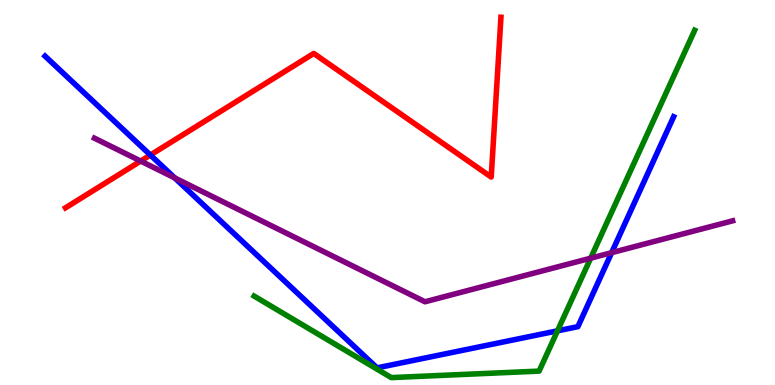[{'lines': ['blue', 'red'], 'intersections': [{'x': 1.94, 'y': 5.97}]}, {'lines': ['green', 'red'], 'intersections': []}, {'lines': ['purple', 'red'], 'intersections': [{'x': 1.82, 'y': 5.82}]}, {'lines': ['blue', 'green'], 'intersections': [{'x': 7.19, 'y': 1.41}]}, {'lines': ['blue', 'purple'], 'intersections': [{'x': 2.25, 'y': 5.38}, {'x': 7.89, 'y': 3.44}]}, {'lines': ['green', 'purple'], 'intersections': [{'x': 7.62, 'y': 3.29}]}]